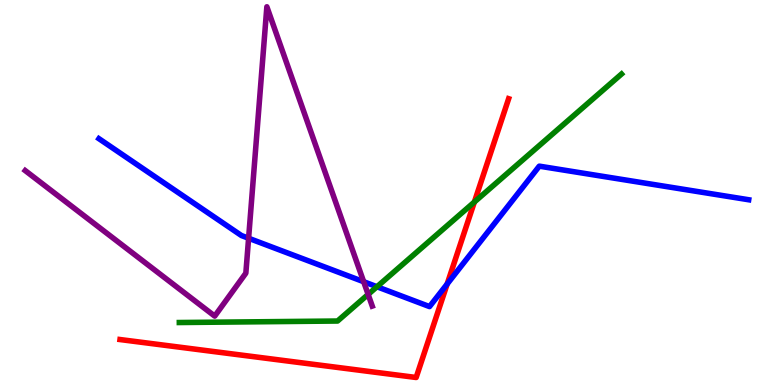[{'lines': ['blue', 'red'], 'intersections': [{'x': 5.77, 'y': 2.62}]}, {'lines': ['green', 'red'], 'intersections': [{'x': 6.12, 'y': 4.75}]}, {'lines': ['purple', 'red'], 'intersections': []}, {'lines': ['blue', 'green'], 'intersections': [{'x': 4.86, 'y': 2.55}]}, {'lines': ['blue', 'purple'], 'intersections': [{'x': 3.21, 'y': 3.81}, {'x': 4.69, 'y': 2.68}]}, {'lines': ['green', 'purple'], 'intersections': [{'x': 4.75, 'y': 2.35}]}]